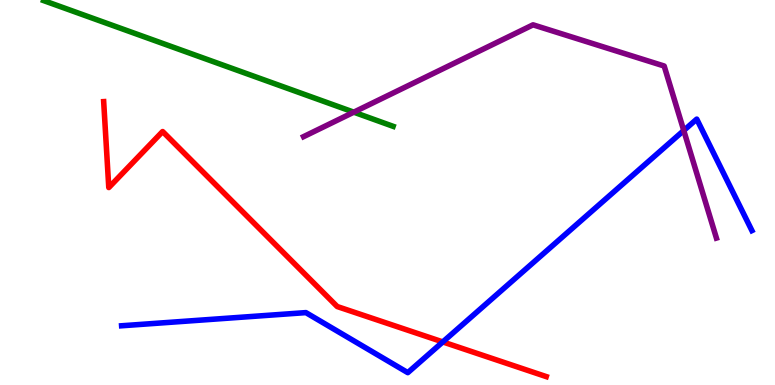[{'lines': ['blue', 'red'], 'intersections': [{'x': 5.71, 'y': 1.12}]}, {'lines': ['green', 'red'], 'intersections': []}, {'lines': ['purple', 'red'], 'intersections': []}, {'lines': ['blue', 'green'], 'intersections': []}, {'lines': ['blue', 'purple'], 'intersections': [{'x': 8.82, 'y': 6.61}]}, {'lines': ['green', 'purple'], 'intersections': [{'x': 4.57, 'y': 7.09}]}]